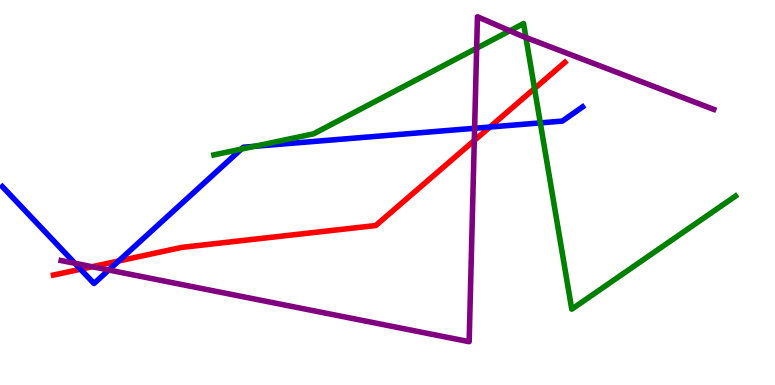[{'lines': ['blue', 'red'], 'intersections': [{'x': 1.04, 'y': 3.01}, {'x': 1.53, 'y': 3.22}, {'x': 6.32, 'y': 6.7}]}, {'lines': ['green', 'red'], 'intersections': [{'x': 6.9, 'y': 7.7}]}, {'lines': ['purple', 'red'], 'intersections': [{'x': 1.19, 'y': 3.07}, {'x': 6.12, 'y': 6.35}]}, {'lines': ['blue', 'green'], 'intersections': [{'x': 3.11, 'y': 6.13}, {'x': 3.28, 'y': 6.2}, {'x': 6.97, 'y': 6.81}]}, {'lines': ['blue', 'purple'], 'intersections': [{'x': 0.967, 'y': 3.16}, {'x': 1.4, 'y': 2.99}, {'x': 6.12, 'y': 6.67}]}, {'lines': ['green', 'purple'], 'intersections': [{'x': 6.15, 'y': 8.75}, {'x': 6.58, 'y': 9.2}, {'x': 6.79, 'y': 9.03}]}]